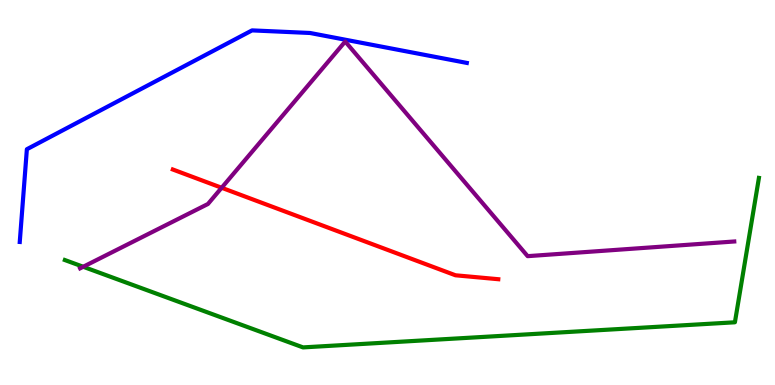[{'lines': ['blue', 'red'], 'intersections': []}, {'lines': ['green', 'red'], 'intersections': []}, {'lines': ['purple', 'red'], 'intersections': [{'x': 2.86, 'y': 5.12}]}, {'lines': ['blue', 'green'], 'intersections': []}, {'lines': ['blue', 'purple'], 'intersections': []}, {'lines': ['green', 'purple'], 'intersections': [{'x': 1.07, 'y': 3.07}]}]